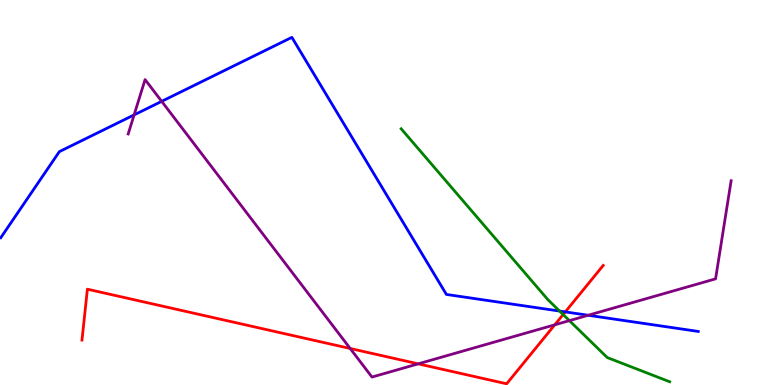[{'lines': ['blue', 'red'], 'intersections': [{'x': 7.29, 'y': 1.9}]}, {'lines': ['green', 'red'], 'intersections': [{'x': 7.27, 'y': 1.83}]}, {'lines': ['purple', 'red'], 'intersections': [{'x': 4.52, 'y': 0.948}, {'x': 5.4, 'y': 0.55}, {'x': 7.16, 'y': 1.56}]}, {'lines': ['blue', 'green'], 'intersections': [{'x': 7.22, 'y': 1.92}]}, {'lines': ['blue', 'purple'], 'intersections': [{'x': 1.73, 'y': 7.02}, {'x': 2.09, 'y': 7.37}, {'x': 7.59, 'y': 1.81}]}, {'lines': ['green', 'purple'], 'intersections': [{'x': 7.35, 'y': 1.67}]}]